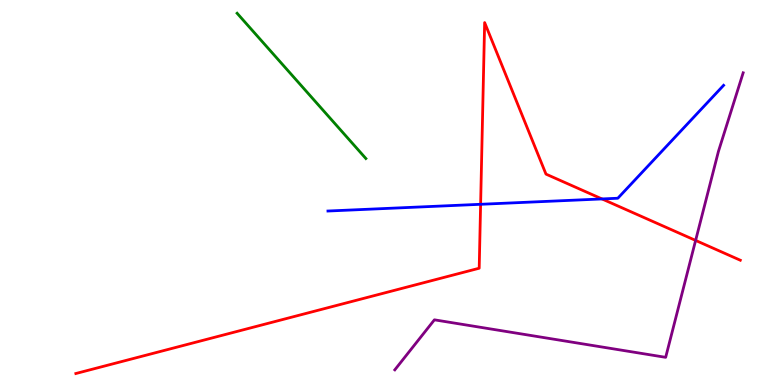[{'lines': ['blue', 'red'], 'intersections': [{'x': 6.2, 'y': 4.69}, {'x': 7.77, 'y': 4.83}]}, {'lines': ['green', 'red'], 'intersections': []}, {'lines': ['purple', 'red'], 'intersections': [{'x': 8.98, 'y': 3.76}]}, {'lines': ['blue', 'green'], 'intersections': []}, {'lines': ['blue', 'purple'], 'intersections': []}, {'lines': ['green', 'purple'], 'intersections': []}]